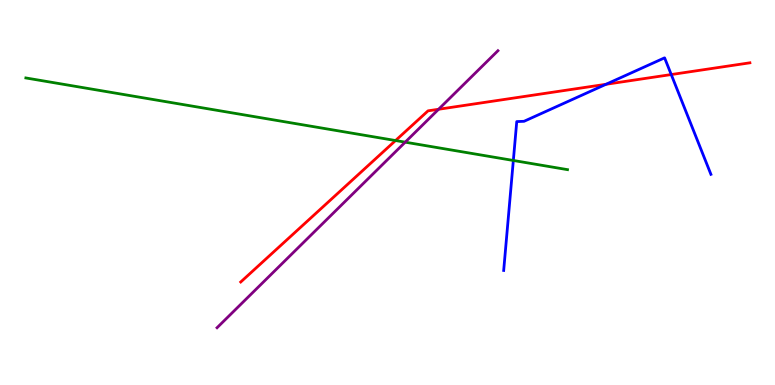[{'lines': ['blue', 'red'], 'intersections': [{'x': 7.82, 'y': 7.81}, {'x': 8.66, 'y': 8.06}]}, {'lines': ['green', 'red'], 'intersections': [{'x': 5.1, 'y': 6.35}]}, {'lines': ['purple', 'red'], 'intersections': [{'x': 5.66, 'y': 7.16}]}, {'lines': ['blue', 'green'], 'intersections': [{'x': 6.62, 'y': 5.83}]}, {'lines': ['blue', 'purple'], 'intersections': []}, {'lines': ['green', 'purple'], 'intersections': [{'x': 5.23, 'y': 6.31}]}]